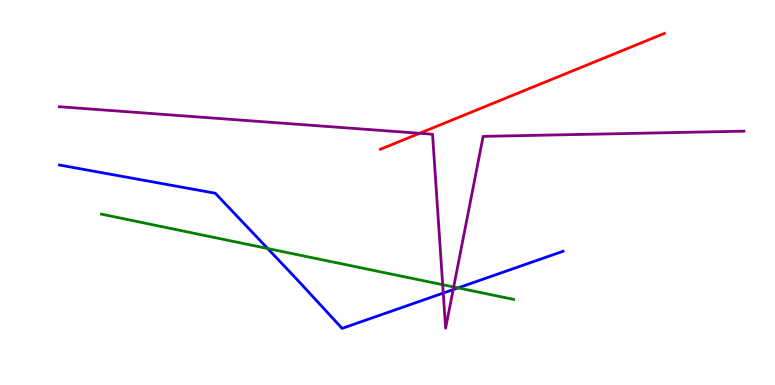[{'lines': ['blue', 'red'], 'intersections': []}, {'lines': ['green', 'red'], 'intersections': []}, {'lines': ['purple', 'red'], 'intersections': [{'x': 5.41, 'y': 6.54}]}, {'lines': ['blue', 'green'], 'intersections': [{'x': 3.45, 'y': 3.55}, {'x': 5.91, 'y': 2.52}]}, {'lines': ['blue', 'purple'], 'intersections': [{'x': 5.72, 'y': 2.39}, {'x': 5.85, 'y': 2.48}]}, {'lines': ['green', 'purple'], 'intersections': [{'x': 5.71, 'y': 2.61}, {'x': 5.85, 'y': 2.55}]}]